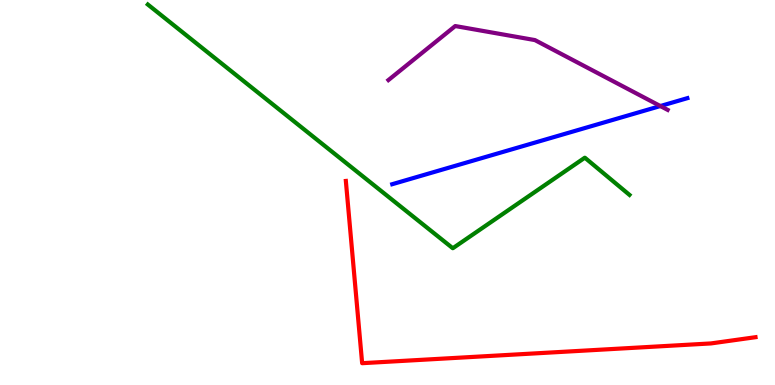[{'lines': ['blue', 'red'], 'intersections': []}, {'lines': ['green', 'red'], 'intersections': []}, {'lines': ['purple', 'red'], 'intersections': []}, {'lines': ['blue', 'green'], 'intersections': []}, {'lines': ['blue', 'purple'], 'intersections': [{'x': 8.52, 'y': 7.25}]}, {'lines': ['green', 'purple'], 'intersections': []}]